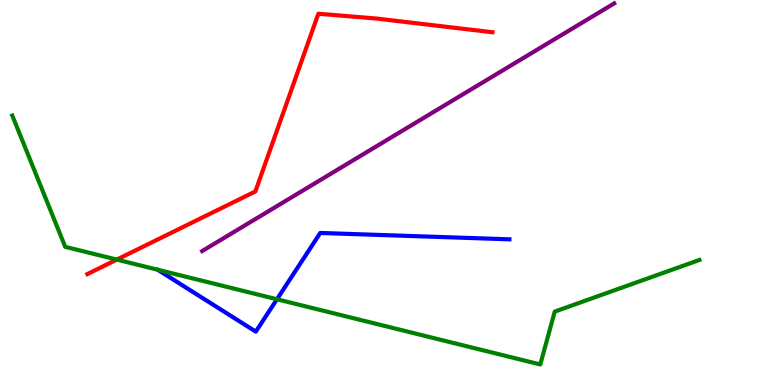[{'lines': ['blue', 'red'], 'intersections': []}, {'lines': ['green', 'red'], 'intersections': [{'x': 1.51, 'y': 3.26}]}, {'lines': ['purple', 'red'], 'intersections': []}, {'lines': ['blue', 'green'], 'intersections': [{'x': 3.57, 'y': 2.23}]}, {'lines': ['blue', 'purple'], 'intersections': []}, {'lines': ['green', 'purple'], 'intersections': []}]